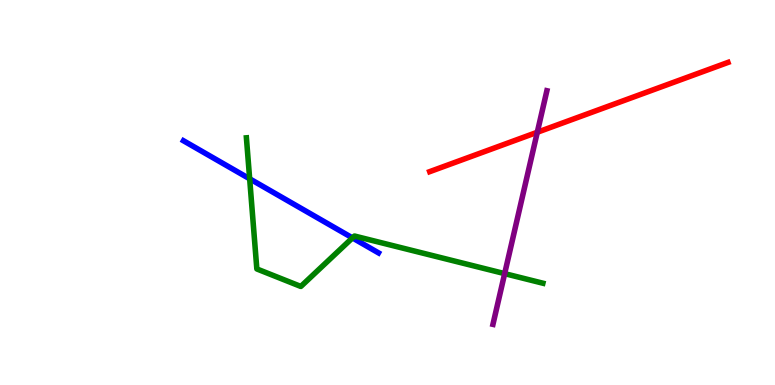[{'lines': ['blue', 'red'], 'intersections': []}, {'lines': ['green', 'red'], 'intersections': []}, {'lines': ['purple', 'red'], 'intersections': [{'x': 6.93, 'y': 6.56}]}, {'lines': ['blue', 'green'], 'intersections': [{'x': 3.22, 'y': 5.36}, {'x': 4.55, 'y': 3.82}]}, {'lines': ['blue', 'purple'], 'intersections': []}, {'lines': ['green', 'purple'], 'intersections': [{'x': 6.51, 'y': 2.89}]}]